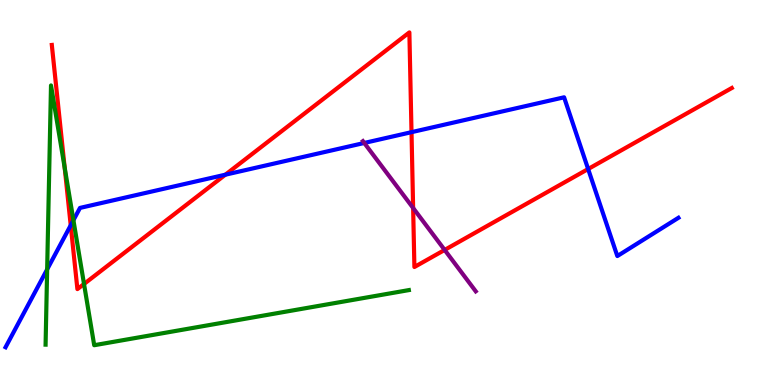[{'lines': ['blue', 'red'], 'intersections': [{'x': 0.912, 'y': 4.15}, {'x': 2.91, 'y': 5.46}, {'x': 5.31, 'y': 6.57}, {'x': 7.59, 'y': 5.61}]}, {'lines': ['green', 'red'], 'intersections': [{'x': 0.834, 'y': 5.65}, {'x': 1.08, 'y': 2.62}]}, {'lines': ['purple', 'red'], 'intersections': [{'x': 5.33, 'y': 4.6}, {'x': 5.74, 'y': 3.51}]}, {'lines': ['blue', 'green'], 'intersections': [{'x': 0.608, 'y': 3.0}, {'x': 0.947, 'y': 4.28}]}, {'lines': ['blue', 'purple'], 'intersections': [{'x': 4.7, 'y': 6.29}]}, {'lines': ['green', 'purple'], 'intersections': []}]